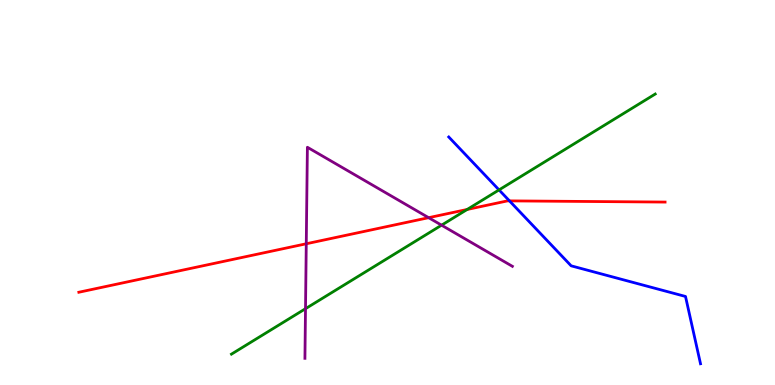[{'lines': ['blue', 'red'], 'intersections': [{'x': 6.57, 'y': 4.78}]}, {'lines': ['green', 'red'], 'intersections': [{'x': 6.03, 'y': 4.56}]}, {'lines': ['purple', 'red'], 'intersections': [{'x': 3.95, 'y': 3.67}, {'x': 5.53, 'y': 4.35}]}, {'lines': ['blue', 'green'], 'intersections': [{'x': 6.44, 'y': 5.07}]}, {'lines': ['blue', 'purple'], 'intersections': []}, {'lines': ['green', 'purple'], 'intersections': [{'x': 3.94, 'y': 1.98}, {'x': 5.7, 'y': 4.15}]}]